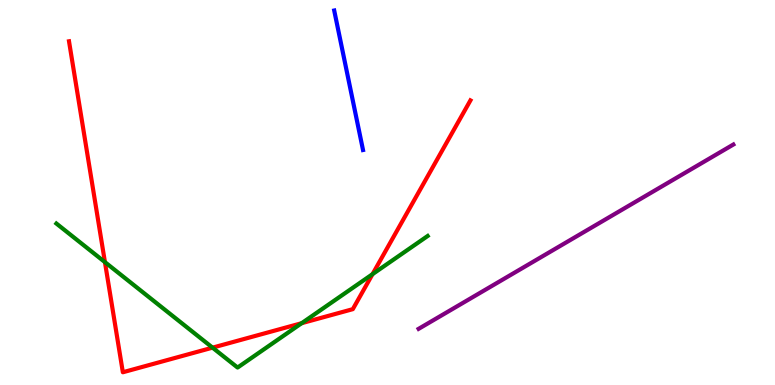[{'lines': ['blue', 'red'], 'intersections': []}, {'lines': ['green', 'red'], 'intersections': [{'x': 1.35, 'y': 3.19}, {'x': 2.74, 'y': 0.97}, {'x': 3.89, 'y': 1.61}, {'x': 4.81, 'y': 2.88}]}, {'lines': ['purple', 'red'], 'intersections': []}, {'lines': ['blue', 'green'], 'intersections': []}, {'lines': ['blue', 'purple'], 'intersections': []}, {'lines': ['green', 'purple'], 'intersections': []}]